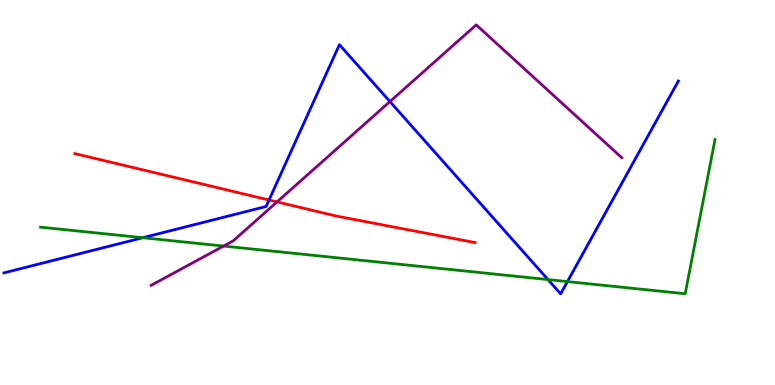[{'lines': ['blue', 'red'], 'intersections': [{'x': 3.47, 'y': 4.81}]}, {'lines': ['green', 'red'], 'intersections': []}, {'lines': ['purple', 'red'], 'intersections': [{'x': 3.57, 'y': 4.76}]}, {'lines': ['blue', 'green'], 'intersections': [{'x': 1.84, 'y': 3.83}, {'x': 7.07, 'y': 2.74}, {'x': 7.32, 'y': 2.69}]}, {'lines': ['blue', 'purple'], 'intersections': [{'x': 5.03, 'y': 7.36}]}, {'lines': ['green', 'purple'], 'intersections': [{'x': 2.88, 'y': 3.61}]}]